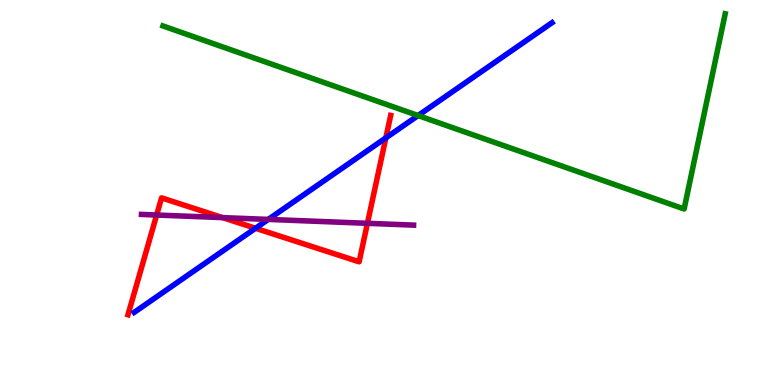[{'lines': ['blue', 'red'], 'intersections': [{'x': 3.3, 'y': 4.07}, {'x': 4.98, 'y': 6.42}]}, {'lines': ['green', 'red'], 'intersections': []}, {'lines': ['purple', 'red'], 'intersections': [{'x': 2.02, 'y': 4.42}, {'x': 2.87, 'y': 4.35}, {'x': 4.74, 'y': 4.2}]}, {'lines': ['blue', 'green'], 'intersections': [{'x': 5.39, 'y': 7.0}]}, {'lines': ['blue', 'purple'], 'intersections': [{'x': 3.46, 'y': 4.3}]}, {'lines': ['green', 'purple'], 'intersections': []}]